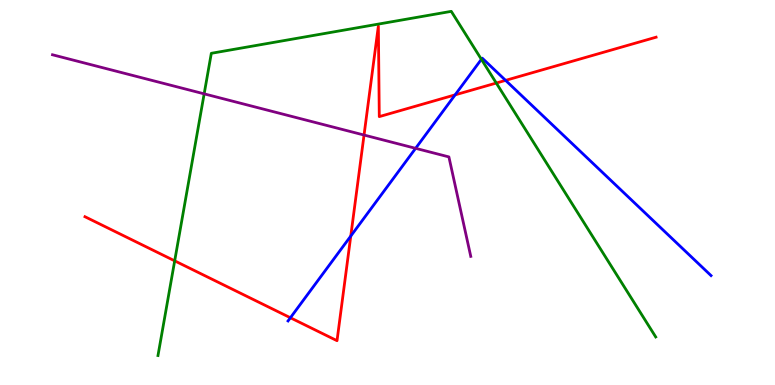[{'lines': ['blue', 'red'], 'intersections': [{'x': 3.75, 'y': 1.75}, {'x': 4.53, 'y': 3.87}, {'x': 5.87, 'y': 7.54}, {'x': 6.52, 'y': 7.91}]}, {'lines': ['green', 'red'], 'intersections': [{'x': 2.25, 'y': 3.22}, {'x': 6.4, 'y': 7.84}]}, {'lines': ['purple', 'red'], 'intersections': [{'x': 4.7, 'y': 6.49}]}, {'lines': ['blue', 'green'], 'intersections': [{'x': 6.21, 'y': 8.46}]}, {'lines': ['blue', 'purple'], 'intersections': [{'x': 5.36, 'y': 6.15}]}, {'lines': ['green', 'purple'], 'intersections': [{'x': 2.63, 'y': 7.56}]}]